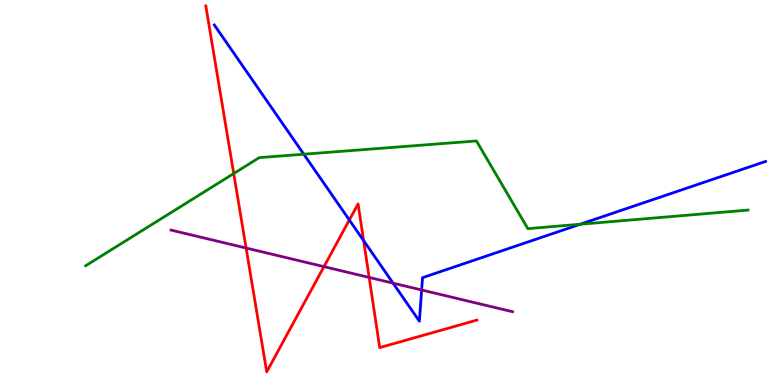[{'lines': ['blue', 'red'], 'intersections': [{'x': 4.51, 'y': 4.29}, {'x': 4.69, 'y': 3.75}]}, {'lines': ['green', 'red'], 'intersections': [{'x': 3.02, 'y': 5.49}]}, {'lines': ['purple', 'red'], 'intersections': [{'x': 3.18, 'y': 3.56}, {'x': 4.18, 'y': 3.07}, {'x': 4.76, 'y': 2.79}]}, {'lines': ['blue', 'green'], 'intersections': [{'x': 3.92, 'y': 5.99}, {'x': 7.49, 'y': 4.18}]}, {'lines': ['blue', 'purple'], 'intersections': [{'x': 5.07, 'y': 2.65}, {'x': 5.44, 'y': 2.47}]}, {'lines': ['green', 'purple'], 'intersections': []}]